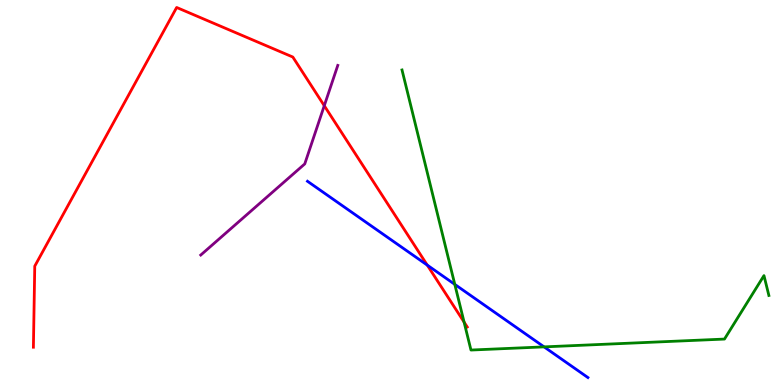[{'lines': ['blue', 'red'], 'intersections': [{'x': 5.51, 'y': 3.11}]}, {'lines': ['green', 'red'], 'intersections': [{'x': 5.99, 'y': 1.63}]}, {'lines': ['purple', 'red'], 'intersections': [{'x': 4.18, 'y': 7.25}]}, {'lines': ['blue', 'green'], 'intersections': [{'x': 5.87, 'y': 2.61}, {'x': 7.02, 'y': 0.99}]}, {'lines': ['blue', 'purple'], 'intersections': []}, {'lines': ['green', 'purple'], 'intersections': []}]